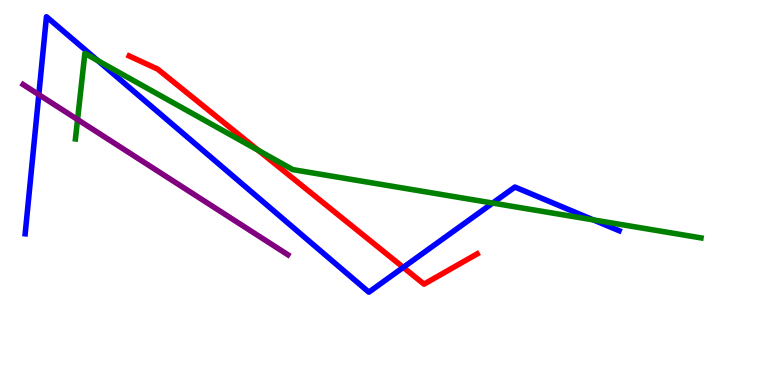[{'lines': ['blue', 'red'], 'intersections': [{'x': 5.2, 'y': 3.06}]}, {'lines': ['green', 'red'], 'intersections': [{'x': 3.33, 'y': 6.1}]}, {'lines': ['purple', 'red'], 'intersections': []}, {'lines': ['blue', 'green'], 'intersections': [{'x': 1.26, 'y': 8.42}, {'x': 6.36, 'y': 4.73}, {'x': 7.66, 'y': 4.29}]}, {'lines': ['blue', 'purple'], 'intersections': [{'x': 0.501, 'y': 7.54}]}, {'lines': ['green', 'purple'], 'intersections': [{'x': 1.0, 'y': 6.89}]}]